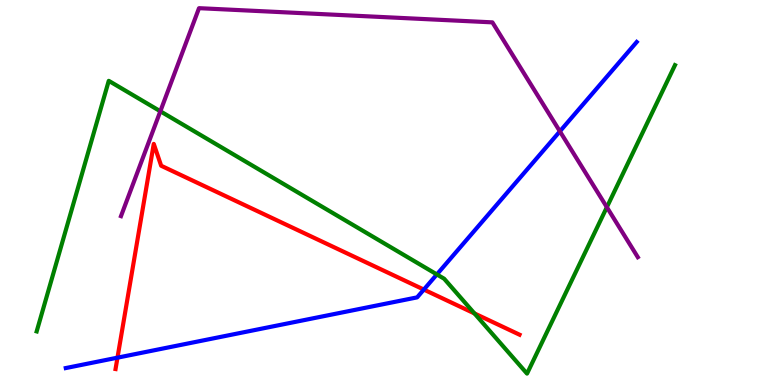[{'lines': ['blue', 'red'], 'intersections': [{'x': 1.52, 'y': 0.71}, {'x': 5.47, 'y': 2.48}]}, {'lines': ['green', 'red'], 'intersections': [{'x': 6.12, 'y': 1.86}]}, {'lines': ['purple', 'red'], 'intersections': []}, {'lines': ['blue', 'green'], 'intersections': [{'x': 5.64, 'y': 2.87}]}, {'lines': ['blue', 'purple'], 'intersections': [{'x': 7.22, 'y': 6.59}]}, {'lines': ['green', 'purple'], 'intersections': [{'x': 2.07, 'y': 7.11}, {'x': 7.83, 'y': 4.62}]}]